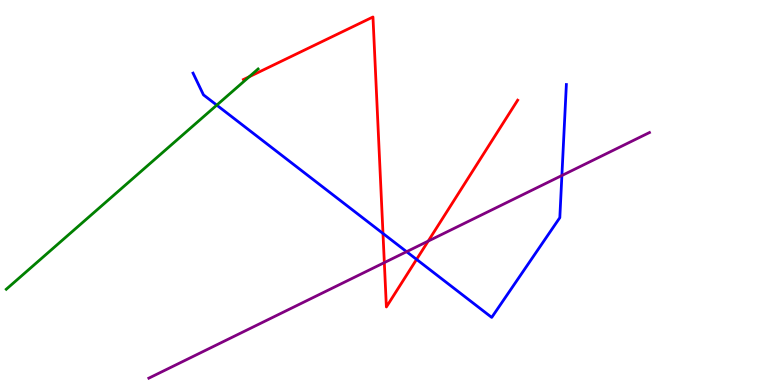[{'lines': ['blue', 'red'], 'intersections': [{'x': 4.94, 'y': 3.94}, {'x': 5.38, 'y': 3.26}]}, {'lines': ['green', 'red'], 'intersections': [{'x': 3.22, 'y': 8.01}]}, {'lines': ['purple', 'red'], 'intersections': [{'x': 4.96, 'y': 3.18}, {'x': 5.53, 'y': 3.74}]}, {'lines': ['blue', 'green'], 'intersections': [{'x': 2.8, 'y': 7.27}]}, {'lines': ['blue', 'purple'], 'intersections': [{'x': 5.25, 'y': 3.46}, {'x': 7.25, 'y': 5.44}]}, {'lines': ['green', 'purple'], 'intersections': []}]